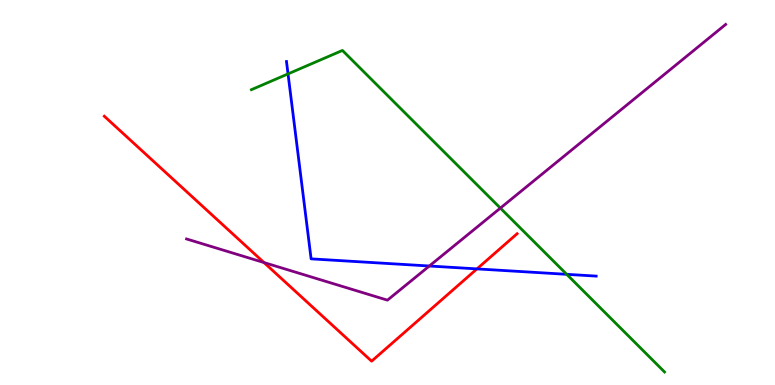[{'lines': ['blue', 'red'], 'intersections': [{'x': 6.15, 'y': 3.02}]}, {'lines': ['green', 'red'], 'intersections': []}, {'lines': ['purple', 'red'], 'intersections': [{'x': 3.41, 'y': 3.18}]}, {'lines': ['blue', 'green'], 'intersections': [{'x': 3.72, 'y': 8.08}, {'x': 7.31, 'y': 2.87}]}, {'lines': ['blue', 'purple'], 'intersections': [{'x': 5.54, 'y': 3.09}]}, {'lines': ['green', 'purple'], 'intersections': [{'x': 6.46, 'y': 4.59}]}]